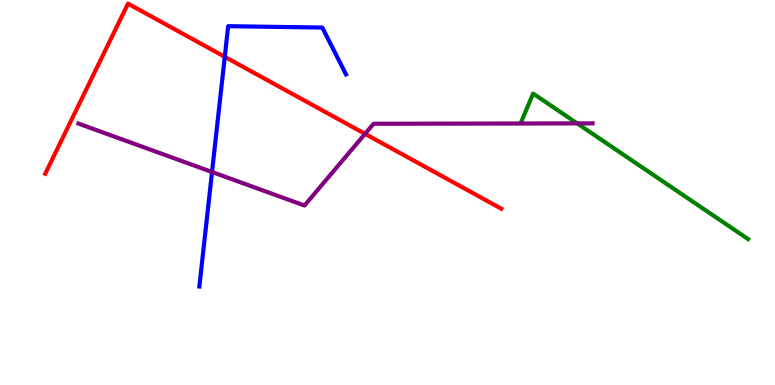[{'lines': ['blue', 'red'], 'intersections': [{'x': 2.9, 'y': 8.52}]}, {'lines': ['green', 'red'], 'intersections': []}, {'lines': ['purple', 'red'], 'intersections': [{'x': 4.71, 'y': 6.52}]}, {'lines': ['blue', 'green'], 'intersections': []}, {'lines': ['blue', 'purple'], 'intersections': [{'x': 2.74, 'y': 5.53}]}, {'lines': ['green', 'purple'], 'intersections': [{'x': 7.45, 'y': 6.8}]}]